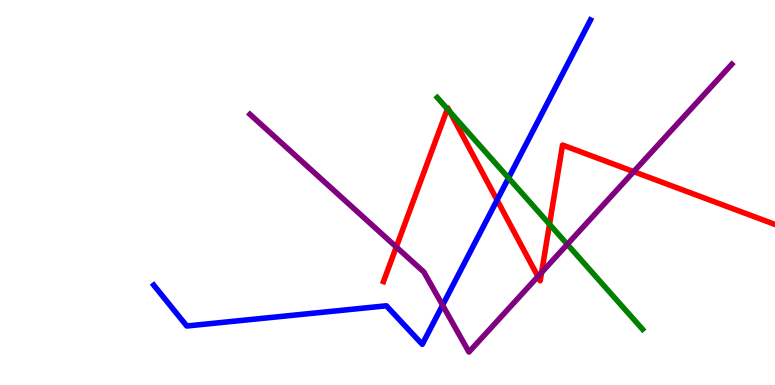[{'lines': ['blue', 'red'], 'intersections': [{'x': 6.41, 'y': 4.8}]}, {'lines': ['green', 'red'], 'intersections': [{'x': 5.77, 'y': 7.17}, {'x': 5.8, 'y': 7.1}, {'x': 7.09, 'y': 4.18}]}, {'lines': ['purple', 'red'], 'intersections': [{'x': 5.11, 'y': 3.58}, {'x': 6.94, 'y': 2.82}, {'x': 6.99, 'y': 2.92}, {'x': 8.18, 'y': 5.54}]}, {'lines': ['blue', 'green'], 'intersections': [{'x': 6.56, 'y': 5.38}]}, {'lines': ['blue', 'purple'], 'intersections': [{'x': 5.71, 'y': 2.07}]}, {'lines': ['green', 'purple'], 'intersections': [{'x': 7.32, 'y': 3.65}]}]